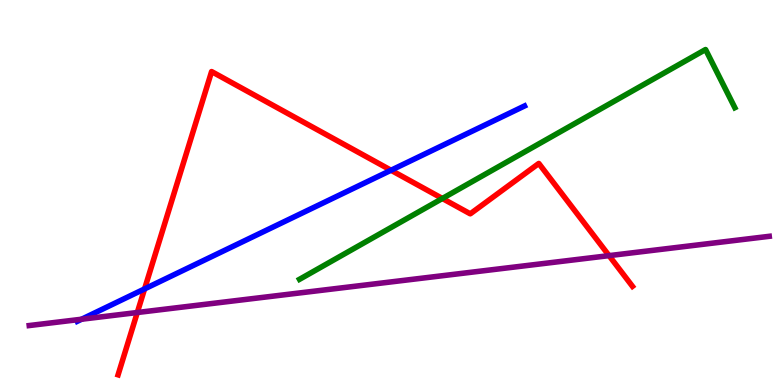[{'lines': ['blue', 'red'], 'intersections': [{'x': 1.87, 'y': 2.5}, {'x': 5.05, 'y': 5.58}]}, {'lines': ['green', 'red'], 'intersections': [{'x': 5.71, 'y': 4.84}]}, {'lines': ['purple', 'red'], 'intersections': [{'x': 1.77, 'y': 1.88}, {'x': 7.86, 'y': 3.36}]}, {'lines': ['blue', 'green'], 'intersections': []}, {'lines': ['blue', 'purple'], 'intersections': [{'x': 1.05, 'y': 1.71}]}, {'lines': ['green', 'purple'], 'intersections': []}]